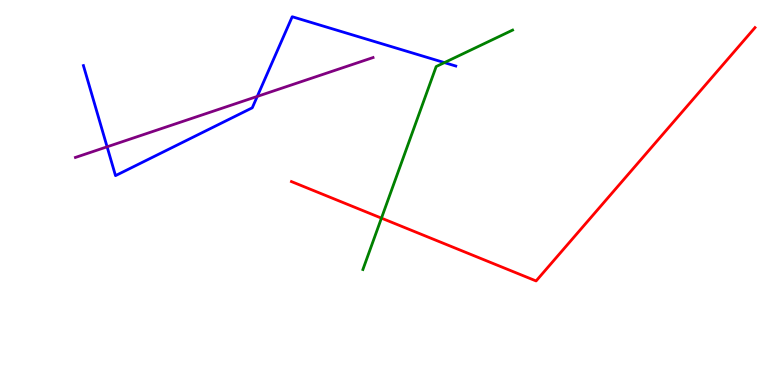[{'lines': ['blue', 'red'], 'intersections': []}, {'lines': ['green', 'red'], 'intersections': [{'x': 4.92, 'y': 4.33}]}, {'lines': ['purple', 'red'], 'intersections': []}, {'lines': ['blue', 'green'], 'intersections': [{'x': 5.73, 'y': 8.37}]}, {'lines': ['blue', 'purple'], 'intersections': [{'x': 1.38, 'y': 6.19}, {'x': 3.32, 'y': 7.5}]}, {'lines': ['green', 'purple'], 'intersections': []}]